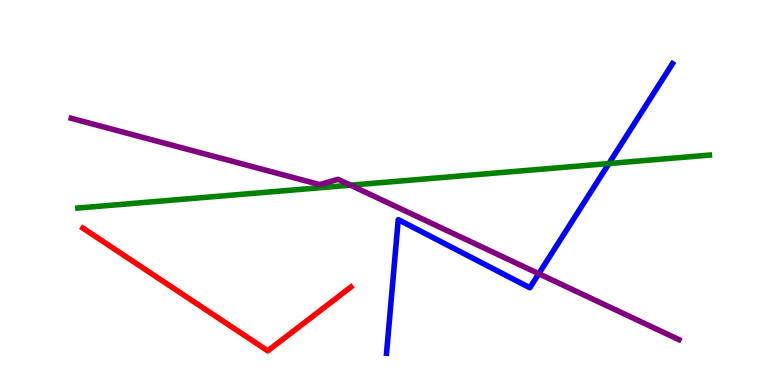[{'lines': ['blue', 'red'], 'intersections': []}, {'lines': ['green', 'red'], 'intersections': []}, {'lines': ['purple', 'red'], 'intersections': []}, {'lines': ['blue', 'green'], 'intersections': [{'x': 7.86, 'y': 5.75}]}, {'lines': ['blue', 'purple'], 'intersections': [{'x': 6.95, 'y': 2.89}]}, {'lines': ['green', 'purple'], 'intersections': [{'x': 4.52, 'y': 5.19}]}]